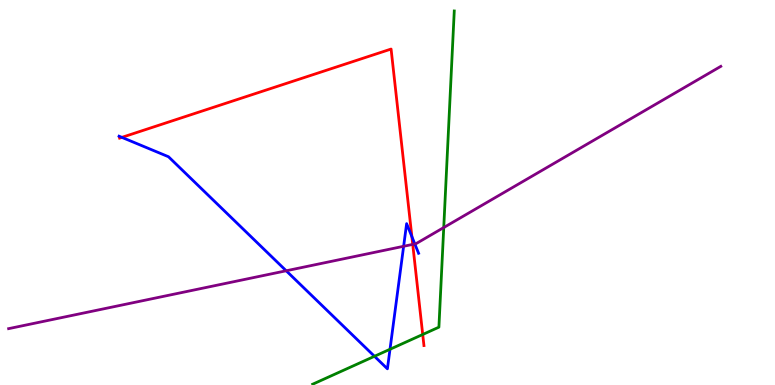[{'lines': ['blue', 'red'], 'intersections': [{'x': 1.57, 'y': 6.43}, {'x': 5.31, 'y': 3.85}]}, {'lines': ['green', 'red'], 'intersections': [{'x': 5.45, 'y': 1.31}]}, {'lines': ['purple', 'red'], 'intersections': [{'x': 5.33, 'y': 3.65}]}, {'lines': ['blue', 'green'], 'intersections': [{'x': 4.83, 'y': 0.746}, {'x': 5.03, 'y': 0.928}]}, {'lines': ['blue', 'purple'], 'intersections': [{'x': 3.69, 'y': 2.97}, {'x': 5.21, 'y': 3.6}, {'x': 5.35, 'y': 3.66}]}, {'lines': ['green', 'purple'], 'intersections': [{'x': 5.73, 'y': 4.09}]}]